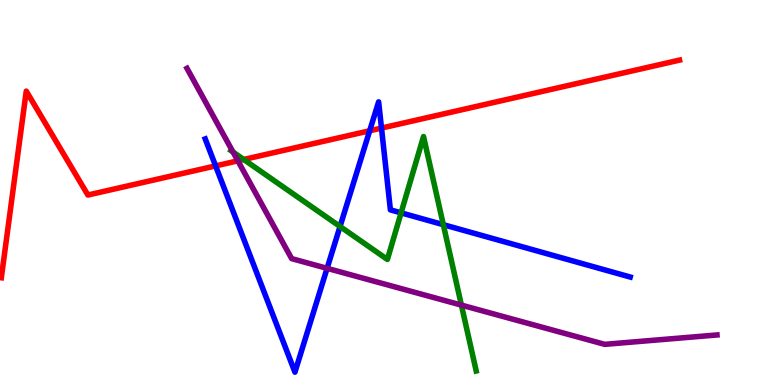[{'lines': ['blue', 'red'], 'intersections': [{'x': 2.78, 'y': 5.69}, {'x': 4.77, 'y': 6.6}, {'x': 4.92, 'y': 6.67}]}, {'lines': ['green', 'red'], 'intersections': [{'x': 3.15, 'y': 5.86}]}, {'lines': ['purple', 'red'], 'intersections': [{'x': 3.07, 'y': 5.82}]}, {'lines': ['blue', 'green'], 'intersections': [{'x': 4.39, 'y': 4.12}, {'x': 5.18, 'y': 4.47}, {'x': 5.72, 'y': 4.16}]}, {'lines': ['blue', 'purple'], 'intersections': [{'x': 4.22, 'y': 3.03}]}, {'lines': ['green', 'purple'], 'intersections': [{'x': 3.01, 'y': 6.05}, {'x': 5.95, 'y': 2.08}]}]